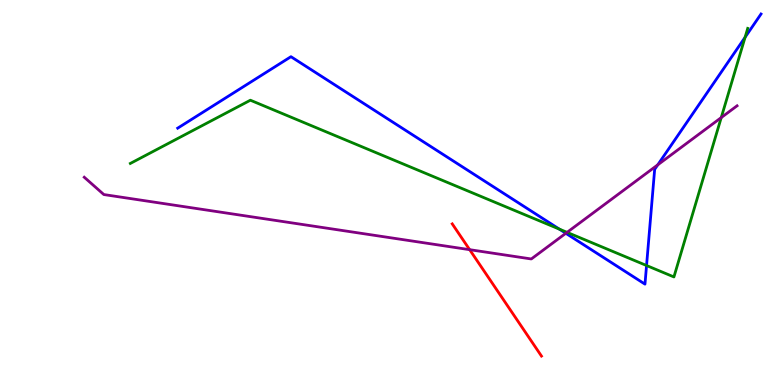[{'lines': ['blue', 'red'], 'intersections': []}, {'lines': ['green', 'red'], 'intersections': []}, {'lines': ['purple', 'red'], 'intersections': [{'x': 6.06, 'y': 3.51}]}, {'lines': ['blue', 'green'], 'intersections': [{'x': 7.22, 'y': 4.05}, {'x': 8.34, 'y': 3.1}, {'x': 9.61, 'y': 9.03}]}, {'lines': ['blue', 'purple'], 'intersections': [{'x': 7.3, 'y': 3.94}, {'x': 8.49, 'y': 5.72}]}, {'lines': ['green', 'purple'], 'intersections': [{'x': 7.32, 'y': 3.96}, {'x': 9.31, 'y': 6.95}]}]